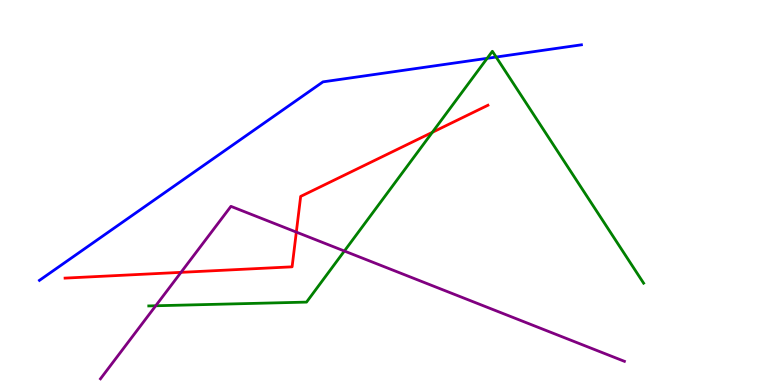[{'lines': ['blue', 'red'], 'intersections': []}, {'lines': ['green', 'red'], 'intersections': [{'x': 5.58, 'y': 6.56}]}, {'lines': ['purple', 'red'], 'intersections': [{'x': 2.34, 'y': 2.93}, {'x': 3.82, 'y': 3.97}]}, {'lines': ['blue', 'green'], 'intersections': [{'x': 6.29, 'y': 8.48}, {'x': 6.4, 'y': 8.52}]}, {'lines': ['blue', 'purple'], 'intersections': []}, {'lines': ['green', 'purple'], 'intersections': [{'x': 2.01, 'y': 2.06}, {'x': 4.44, 'y': 3.48}]}]